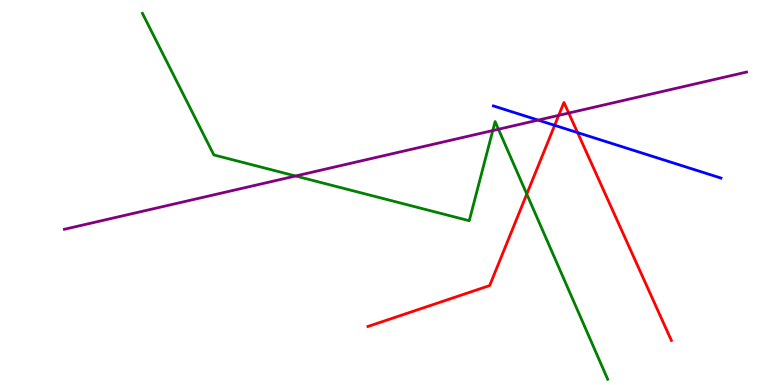[{'lines': ['blue', 'red'], 'intersections': [{'x': 7.16, 'y': 6.74}, {'x': 7.45, 'y': 6.56}]}, {'lines': ['green', 'red'], 'intersections': [{'x': 6.8, 'y': 4.96}]}, {'lines': ['purple', 'red'], 'intersections': [{'x': 7.21, 'y': 7.0}, {'x': 7.34, 'y': 7.06}]}, {'lines': ['blue', 'green'], 'intersections': []}, {'lines': ['blue', 'purple'], 'intersections': [{'x': 6.94, 'y': 6.88}]}, {'lines': ['green', 'purple'], 'intersections': [{'x': 3.81, 'y': 5.43}, {'x': 6.36, 'y': 6.61}, {'x': 6.43, 'y': 6.64}]}]